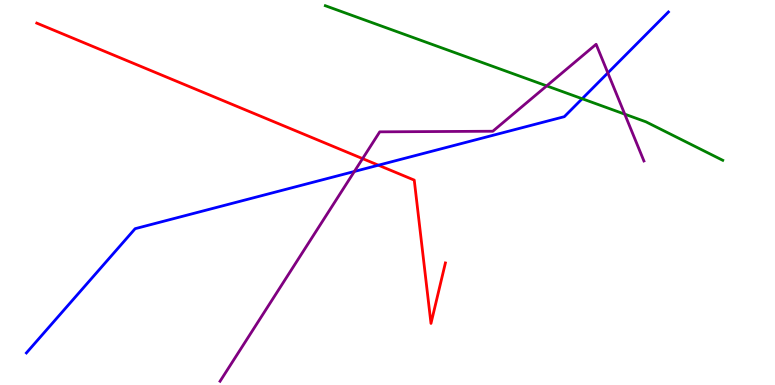[{'lines': ['blue', 'red'], 'intersections': [{'x': 4.88, 'y': 5.71}]}, {'lines': ['green', 'red'], 'intersections': []}, {'lines': ['purple', 'red'], 'intersections': [{'x': 4.68, 'y': 5.88}]}, {'lines': ['blue', 'green'], 'intersections': [{'x': 7.51, 'y': 7.44}]}, {'lines': ['blue', 'purple'], 'intersections': [{'x': 4.57, 'y': 5.55}, {'x': 7.84, 'y': 8.11}]}, {'lines': ['green', 'purple'], 'intersections': [{'x': 7.05, 'y': 7.77}, {'x': 8.06, 'y': 7.04}]}]